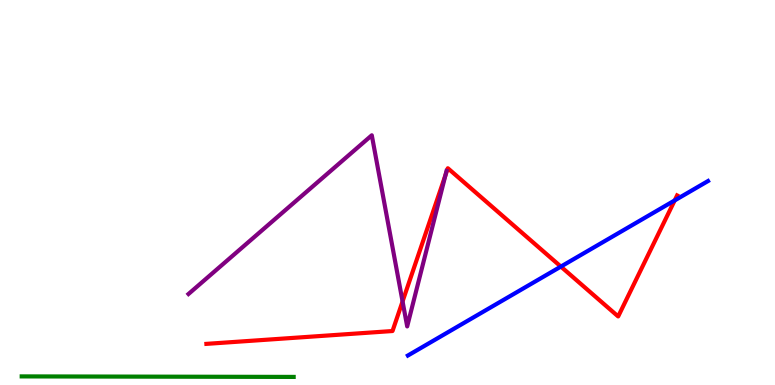[{'lines': ['blue', 'red'], 'intersections': [{'x': 7.24, 'y': 3.08}, {'x': 8.71, 'y': 4.79}]}, {'lines': ['green', 'red'], 'intersections': []}, {'lines': ['purple', 'red'], 'intersections': [{'x': 5.19, 'y': 2.17}, {'x': 5.75, 'y': 5.45}]}, {'lines': ['blue', 'green'], 'intersections': []}, {'lines': ['blue', 'purple'], 'intersections': []}, {'lines': ['green', 'purple'], 'intersections': []}]